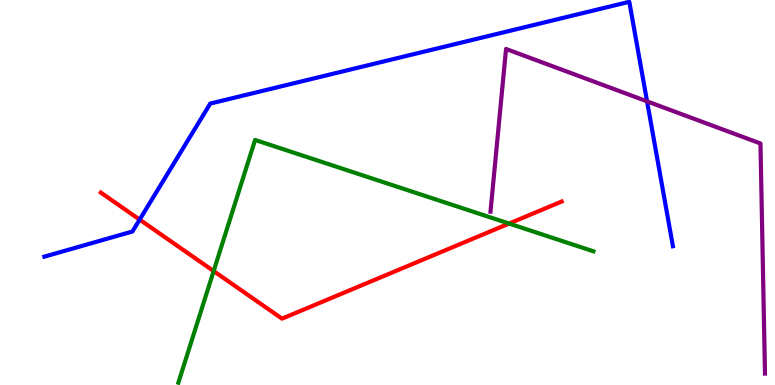[{'lines': ['blue', 'red'], 'intersections': [{'x': 1.8, 'y': 4.3}]}, {'lines': ['green', 'red'], 'intersections': [{'x': 2.76, 'y': 2.96}, {'x': 6.57, 'y': 4.19}]}, {'lines': ['purple', 'red'], 'intersections': []}, {'lines': ['blue', 'green'], 'intersections': []}, {'lines': ['blue', 'purple'], 'intersections': [{'x': 8.35, 'y': 7.37}]}, {'lines': ['green', 'purple'], 'intersections': []}]